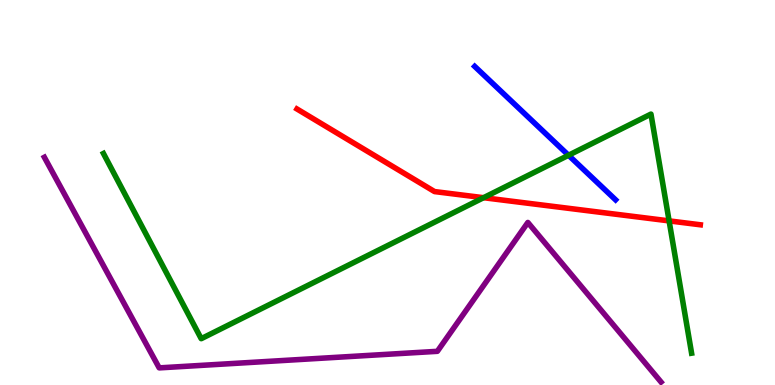[{'lines': ['blue', 'red'], 'intersections': []}, {'lines': ['green', 'red'], 'intersections': [{'x': 6.24, 'y': 4.87}, {'x': 8.63, 'y': 4.26}]}, {'lines': ['purple', 'red'], 'intersections': []}, {'lines': ['blue', 'green'], 'intersections': [{'x': 7.34, 'y': 5.97}]}, {'lines': ['blue', 'purple'], 'intersections': []}, {'lines': ['green', 'purple'], 'intersections': []}]